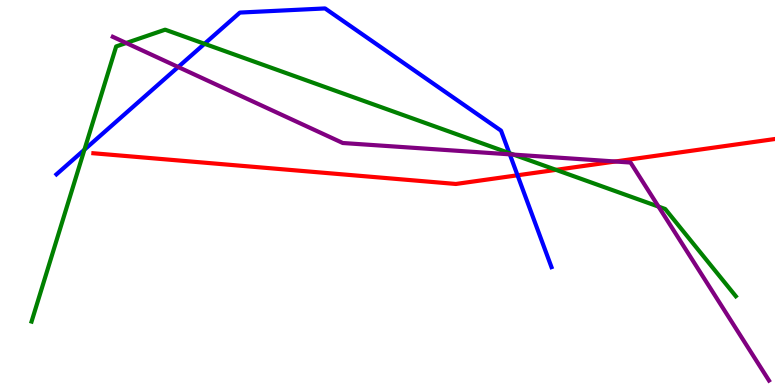[{'lines': ['blue', 'red'], 'intersections': [{'x': 6.68, 'y': 5.45}]}, {'lines': ['green', 'red'], 'intersections': [{'x': 7.17, 'y': 5.59}]}, {'lines': ['purple', 'red'], 'intersections': [{'x': 7.94, 'y': 5.81}]}, {'lines': ['blue', 'green'], 'intersections': [{'x': 1.09, 'y': 6.11}, {'x': 2.64, 'y': 8.86}, {'x': 6.57, 'y': 6.02}]}, {'lines': ['blue', 'purple'], 'intersections': [{'x': 2.3, 'y': 8.26}, {'x': 6.58, 'y': 5.99}]}, {'lines': ['green', 'purple'], 'intersections': [{'x': 1.63, 'y': 8.88}, {'x': 6.63, 'y': 5.98}, {'x': 8.5, 'y': 4.63}]}]